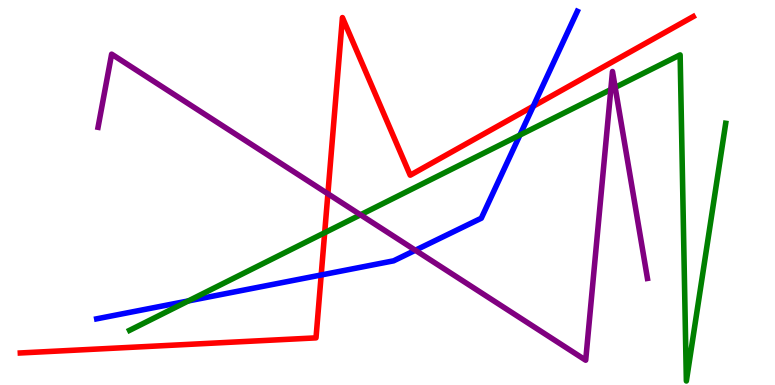[{'lines': ['blue', 'red'], 'intersections': [{'x': 4.14, 'y': 2.86}, {'x': 6.88, 'y': 7.24}]}, {'lines': ['green', 'red'], 'intersections': [{'x': 4.19, 'y': 3.96}]}, {'lines': ['purple', 'red'], 'intersections': [{'x': 4.23, 'y': 4.97}]}, {'lines': ['blue', 'green'], 'intersections': [{'x': 2.43, 'y': 2.18}, {'x': 6.71, 'y': 6.49}]}, {'lines': ['blue', 'purple'], 'intersections': [{'x': 5.36, 'y': 3.5}]}, {'lines': ['green', 'purple'], 'intersections': [{'x': 4.65, 'y': 4.42}, {'x': 7.88, 'y': 7.67}, {'x': 7.94, 'y': 7.73}]}]